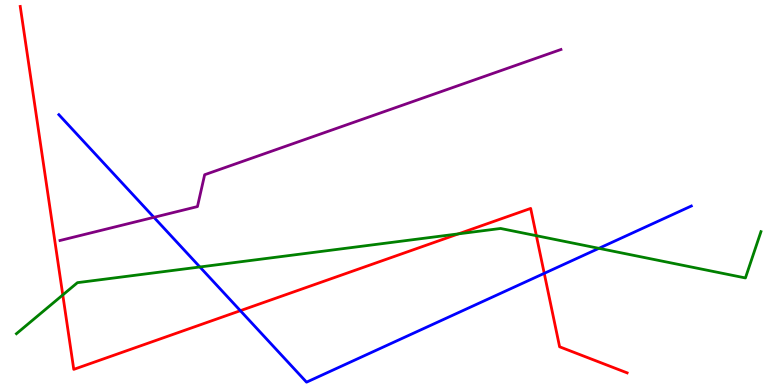[{'lines': ['blue', 'red'], 'intersections': [{'x': 3.1, 'y': 1.93}, {'x': 7.02, 'y': 2.9}]}, {'lines': ['green', 'red'], 'intersections': [{'x': 0.81, 'y': 2.34}, {'x': 5.92, 'y': 3.93}, {'x': 6.92, 'y': 3.88}]}, {'lines': ['purple', 'red'], 'intersections': []}, {'lines': ['blue', 'green'], 'intersections': [{'x': 2.58, 'y': 3.07}, {'x': 7.73, 'y': 3.55}]}, {'lines': ['blue', 'purple'], 'intersections': [{'x': 1.99, 'y': 4.36}]}, {'lines': ['green', 'purple'], 'intersections': []}]